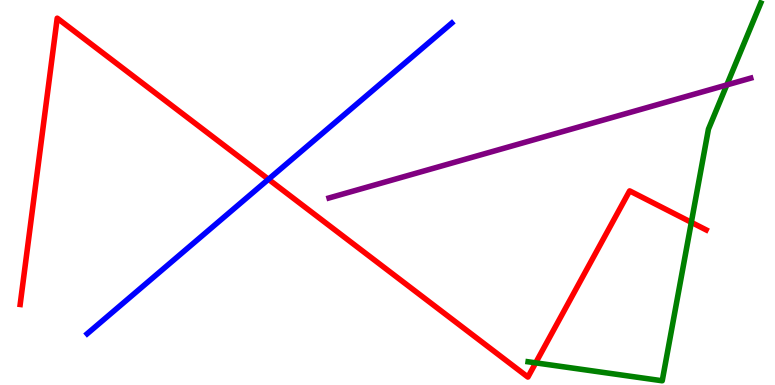[{'lines': ['blue', 'red'], 'intersections': [{'x': 3.46, 'y': 5.34}]}, {'lines': ['green', 'red'], 'intersections': [{'x': 6.91, 'y': 0.575}, {'x': 8.92, 'y': 4.23}]}, {'lines': ['purple', 'red'], 'intersections': []}, {'lines': ['blue', 'green'], 'intersections': []}, {'lines': ['blue', 'purple'], 'intersections': []}, {'lines': ['green', 'purple'], 'intersections': [{'x': 9.38, 'y': 7.79}]}]